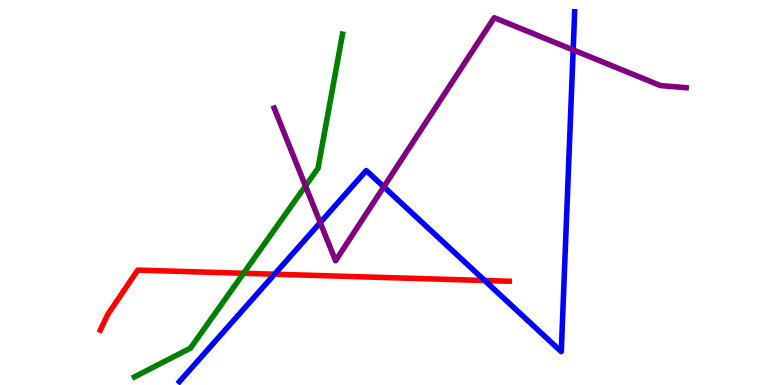[{'lines': ['blue', 'red'], 'intersections': [{'x': 3.54, 'y': 2.88}, {'x': 6.25, 'y': 2.71}]}, {'lines': ['green', 'red'], 'intersections': [{'x': 3.14, 'y': 2.9}]}, {'lines': ['purple', 'red'], 'intersections': []}, {'lines': ['blue', 'green'], 'intersections': []}, {'lines': ['blue', 'purple'], 'intersections': [{'x': 4.13, 'y': 4.22}, {'x': 4.95, 'y': 5.15}, {'x': 7.4, 'y': 8.7}]}, {'lines': ['green', 'purple'], 'intersections': [{'x': 3.94, 'y': 5.17}]}]